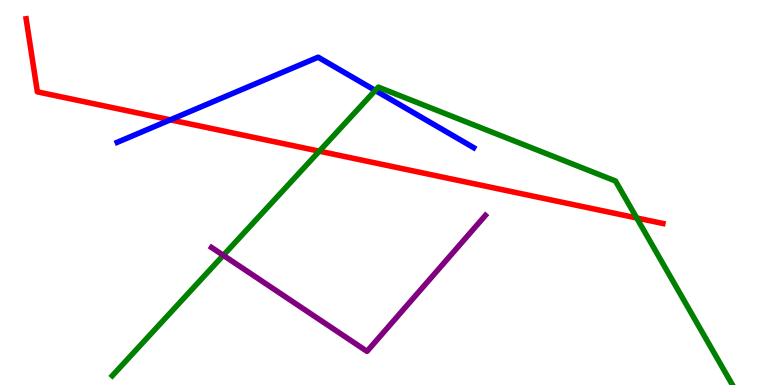[{'lines': ['blue', 'red'], 'intersections': [{'x': 2.2, 'y': 6.89}]}, {'lines': ['green', 'red'], 'intersections': [{'x': 4.12, 'y': 6.07}, {'x': 8.22, 'y': 4.34}]}, {'lines': ['purple', 'red'], 'intersections': []}, {'lines': ['blue', 'green'], 'intersections': [{'x': 4.84, 'y': 7.65}]}, {'lines': ['blue', 'purple'], 'intersections': []}, {'lines': ['green', 'purple'], 'intersections': [{'x': 2.88, 'y': 3.37}]}]